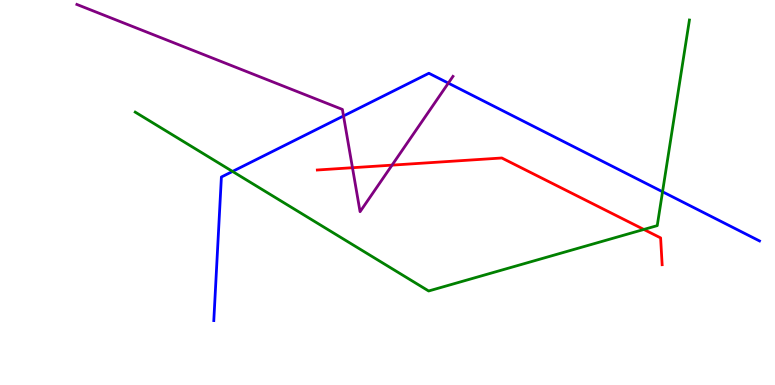[{'lines': ['blue', 'red'], 'intersections': []}, {'lines': ['green', 'red'], 'intersections': [{'x': 8.31, 'y': 4.04}]}, {'lines': ['purple', 'red'], 'intersections': [{'x': 4.55, 'y': 5.64}, {'x': 5.06, 'y': 5.71}]}, {'lines': ['blue', 'green'], 'intersections': [{'x': 3.0, 'y': 5.55}, {'x': 8.55, 'y': 5.02}]}, {'lines': ['blue', 'purple'], 'intersections': [{'x': 4.43, 'y': 6.99}, {'x': 5.78, 'y': 7.84}]}, {'lines': ['green', 'purple'], 'intersections': []}]